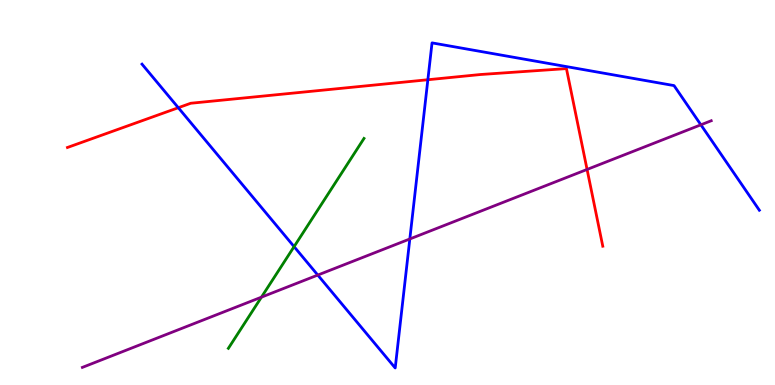[{'lines': ['blue', 'red'], 'intersections': [{'x': 2.3, 'y': 7.2}, {'x': 5.52, 'y': 7.93}]}, {'lines': ['green', 'red'], 'intersections': []}, {'lines': ['purple', 'red'], 'intersections': [{'x': 7.58, 'y': 5.6}]}, {'lines': ['blue', 'green'], 'intersections': [{'x': 3.79, 'y': 3.59}]}, {'lines': ['blue', 'purple'], 'intersections': [{'x': 4.1, 'y': 2.86}, {'x': 5.29, 'y': 3.79}, {'x': 9.04, 'y': 6.76}]}, {'lines': ['green', 'purple'], 'intersections': [{'x': 3.37, 'y': 2.28}]}]